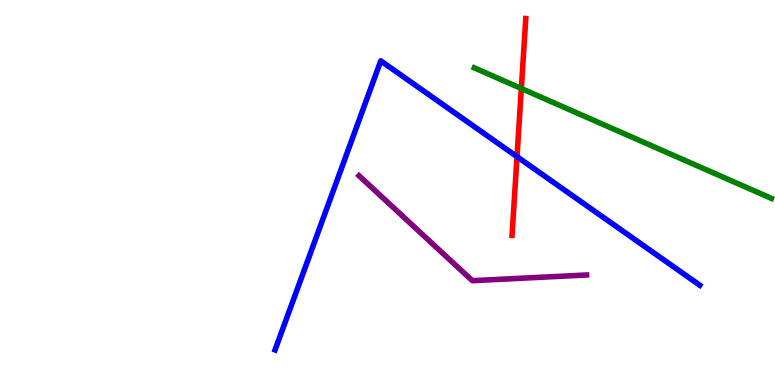[{'lines': ['blue', 'red'], 'intersections': [{'x': 6.67, 'y': 5.93}]}, {'lines': ['green', 'red'], 'intersections': [{'x': 6.73, 'y': 7.7}]}, {'lines': ['purple', 'red'], 'intersections': []}, {'lines': ['blue', 'green'], 'intersections': []}, {'lines': ['blue', 'purple'], 'intersections': []}, {'lines': ['green', 'purple'], 'intersections': []}]